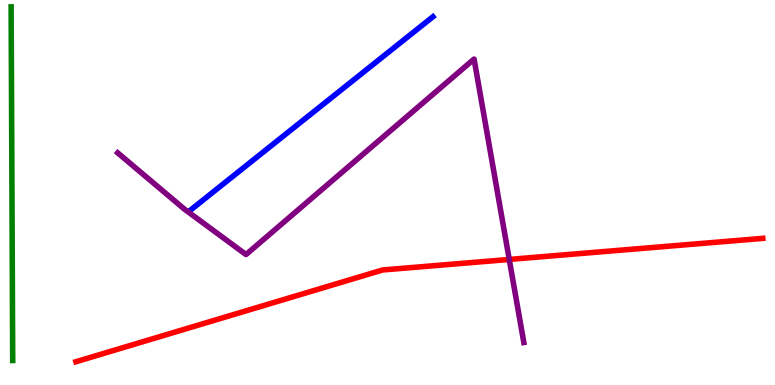[{'lines': ['blue', 'red'], 'intersections': []}, {'lines': ['green', 'red'], 'intersections': []}, {'lines': ['purple', 'red'], 'intersections': [{'x': 6.57, 'y': 3.26}]}, {'lines': ['blue', 'green'], 'intersections': []}, {'lines': ['blue', 'purple'], 'intersections': []}, {'lines': ['green', 'purple'], 'intersections': []}]